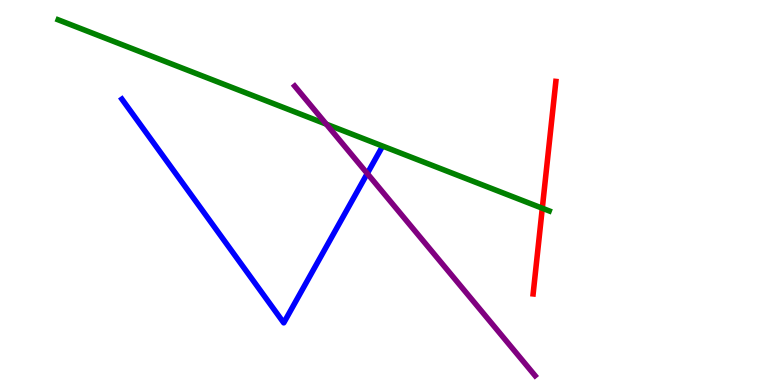[{'lines': ['blue', 'red'], 'intersections': []}, {'lines': ['green', 'red'], 'intersections': [{'x': 7.0, 'y': 4.59}]}, {'lines': ['purple', 'red'], 'intersections': []}, {'lines': ['blue', 'green'], 'intersections': []}, {'lines': ['blue', 'purple'], 'intersections': [{'x': 4.74, 'y': 5.49}]}, {'lines': ['green', 'purple'], 'intersections': [{'x': 4.21, 'y': 6.78}]}]